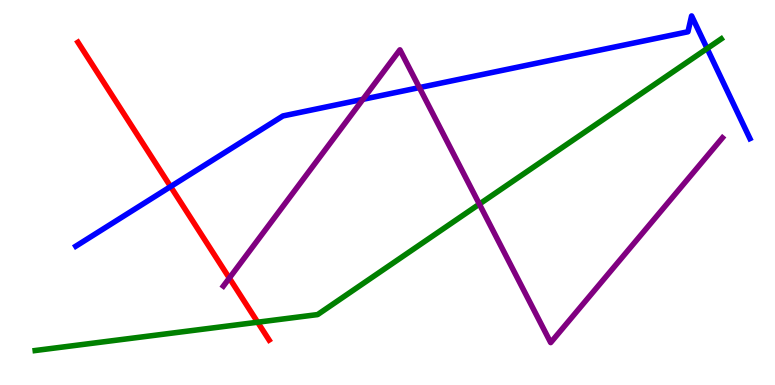[{'lines': ['blue', 'red'], 'intersections': [{'x': 2.2, 'y': 5.15}]}, {'lines': ['green', 'red'], 'intersections': [{'x': 3.32, 'y': 1.63}]}, {'lines': ['purple', 'red'], 'intersections': [{'x': 2.96, 'y': 2.78}]}, {'lines': ['blue', 'green'], 'intersections': [{'x': 9.12, 'y': 8.74}]}, {'lines': ['blue', 'purple'], 'intersections': [{'x': 4.68, 'y': 7.42}, {'x': 5.41, 'y': 7.72}]}, {'lines': ['green', 'purple'], 'intersections': [{'x': 6.19, 'y': 4.7}]}]